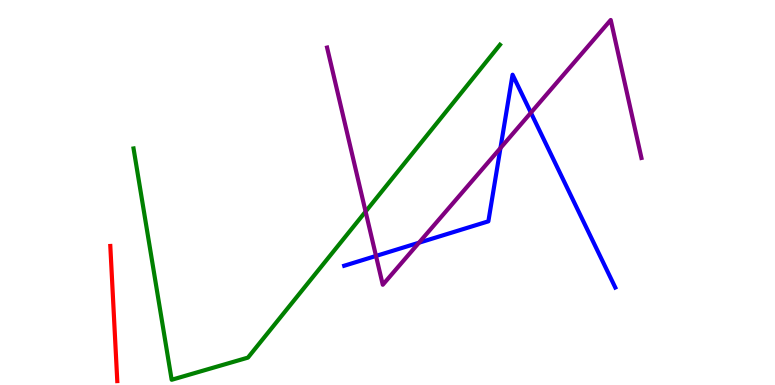[{'lines': ['blue', 'red'], 'intersections': []}, {'lines': ['green', 'red'], 'intersections': []}, {'lines': ['purple', 'red'], 'intersections': []}, {'lines': ['blue', 'green'], 'intersections': []}, {'lines': ['blue', 'purple'], 'intersections': [{'x': 4.85, 'y': 3.35}, {'x': 5.41, 'y': 3.7}, {'x': 6.46, 'y': 6.15}, {'x': 6.85, 'y': 7.07}]}, {'lines': ['green', 'purple'], 'intersections': [{'x': 4.72, 'y': 4.5}]}]